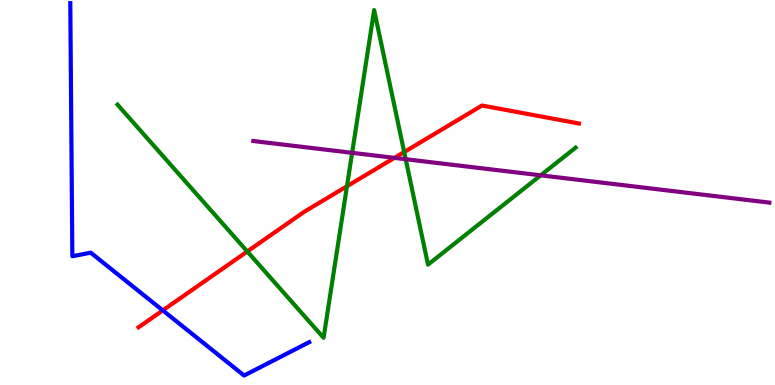[{'lines': ['blue', 'red'], 'intersections': [{'x': 2.1, 'y': 1.94}]}, {'lines': ['green', 'red'], 'intersections': [{'x': 3.19, 'y': 3.47}, {'x': 4.48, 'y': 5.16}, {'x': 5.22, 'y': 6.05}]}, {'lines': ['purple', 'red'], 'intersections': [{'x': 5.09, 'y': 5.9}]}, {'lines': ['blue', 'green'], 'intersections': []}, {'lines': ['blue', 'purple'], 'intersections': []}, {'lines': ['green', 'purple'], 'intersections': [{'x': 4.54, 'y': 6.03}, {'x': 5.23, 'y': 5.86}, {'x': 6.98, 'y': 5.45}]}]